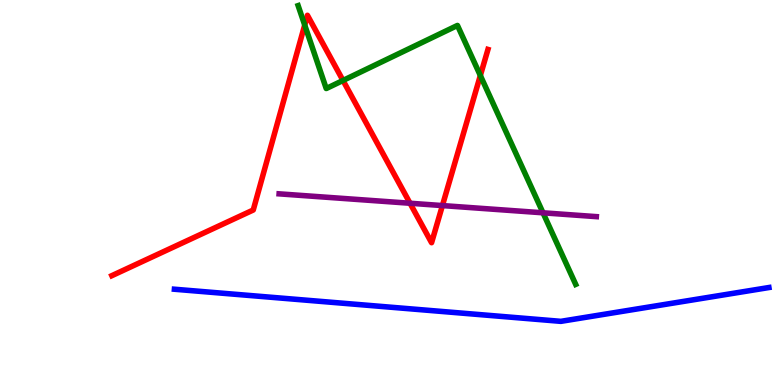[{'lines': ['blue', 'red'], 'intersections': []}, {'lines': ['green', 'red'], 'intersections': [{'x': 3.93, 'y': 9.35}, {'x': 4.43, 'y': 7.91}, {'x': 6.2, 'y': 8.04}]}, {'lines': ['purple', 'red'], 'intersections': [{'x': 5.29, 'y': 4.72}, {'x': 5.71, 'y': 4.66}]}, {'lines': ['blue', 'green'], 'intersections': []}, {'lines': ['blue', 'purple'], 'intersections': []}, {'lines': ['green', 'purple'], 'intersections': [{'x': 7.01, 'y': 4.47}]}]